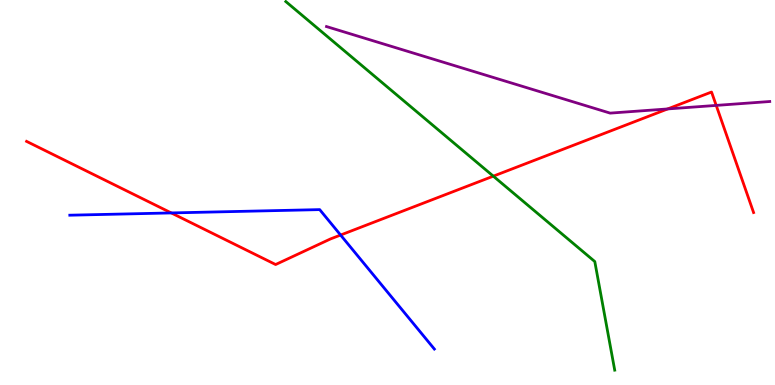[{'lines': ['blue', 'red'], 'intersections': [{'x': 2.21, 'y': 4.47}, {'x': 4.39, 'y': 3.9}]}, {'lines': ['green', 'red'], 'intersections': [{'x': 6.37, 'y': 5.42}]}, {'lines': ['purple', 'red'], 'intersections': [{'x': 8.62, 'y': 7.17}, {'x': 9.24, 'y': 7.26}]}, {'lines': ['blue', 'green'], 'intersections': []}, {'lines': ['blue', 'purple'], 'intersections': []}, {'lines': ['green', 'purple'], 'intersections': []}]